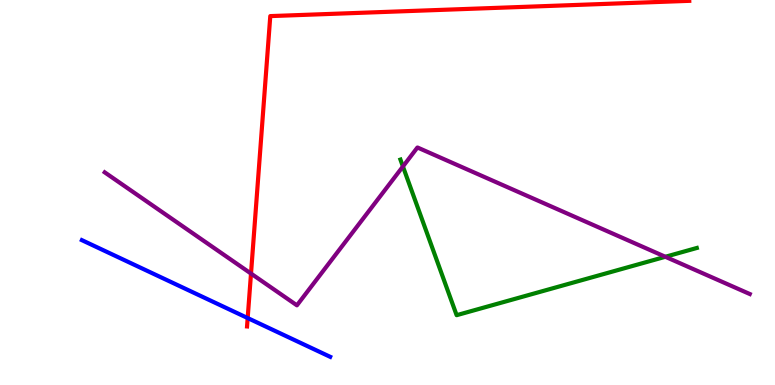[{'lines': ['blue', 'red'], 'intersections': [{'x': 3.2, 'y': 1.74}]}, {'lines': ['green', 'red'], 'intersections': []}, {'lines': ['purple', 'red'], 'intersections': [{'x': 3.24, 'y': 2.89}]}, {'lines': ['blue', 'green'], 'intersections': []}, {'lines': ['blue', 'purple'], 'intersections': []}, {'lines': ['green', 'purple'], 'intersections': [{'x': 5.2, 'y': 5.68}, {'x': 8.59, 'y': 3.33}]}]